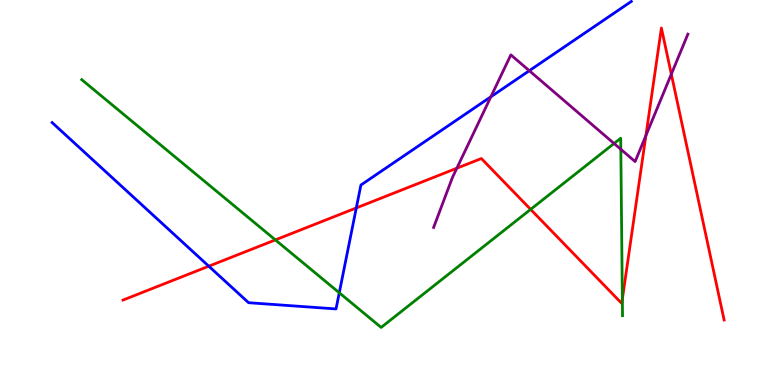[{'lines': ['blue', 'red'], 'intersections': [{'x': 2.69, 'y': 3.09}, {'x': 4.6, 'y': 4.6}]}, {'lines': ['green', 'red'], 'intersections': [{'x': 3.55, 'y': 3.77}, {'x': 6.85, 'y': 4.56}, {'x': 8.03, 'y': 2.23}]}, {'lines': ['purple', 'red'], 'intersections': [{'x': 5.89, 'y': 5.63}, {'x': 8.33, 'y': 6.48}, {'x': 8.66, 'y': 8.07}]}, {'lines': ['blue', 'green'], 'intersections': [{'x': 4.38, 'y': 2.4}]}, {'lines': ['blue', 'purple'], 'intersections': [{'x': 6.33, 'y': 7.49}, {'x': 6.83, 'y': 8.16}]}, {'lines': ['green', 'purple'], 'intersections': [{'x': 7.92, 'y': 6.27}, {'x': 8.01, 'y': 6.12}]}]